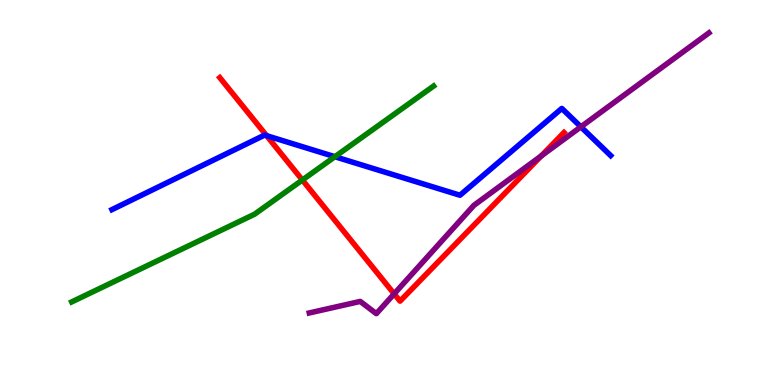[{'lines': ['blue', 'red'], 'intersections': [{'x': 3.44, 'y': 6.48}]}, {'lines': ['green', 'red'], 'intersections': [{'x': 3.9, 'y': 5.32}]}, {'lines': ['purple', 'red'], 'intersections': [{'x': 5.09, 'y': 2.37}, {'x': 6.98, 'y': 5.95}]}, {'lines': ['blue', 'green'], 'intersections': [{'x': 4.32, 'y': 5.93}]}, {'lines': ['blue', 'purple'], 'intersections': [{'x': 7.5, 'y': 6.71}]}, {'lines': ['green', 'purple'], 'intersections': []}]